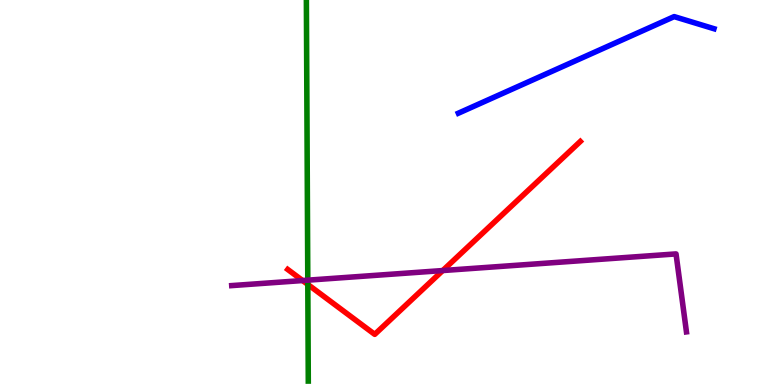[{'lines': ['blue', 'red'], 'intersections': []}, {'lines': ['green', 'red'], 'intersections': [{'x': 3.97, 'y': 2.61}]}, {'lines': ['purple', 'red'], 'intersections': [{'x': 3.9, 'y': 2.71}, {'x': 5.71, 'y': 2.97}]}, {'lines': ['blue', 'green'], 'intersections': []}, {'lines': ['blue', 'purple'], 'intersections': []}, {'lines': ['green', 'purple'], 'intersections': [{'x': 3.97, 'y': 2.72}]}]